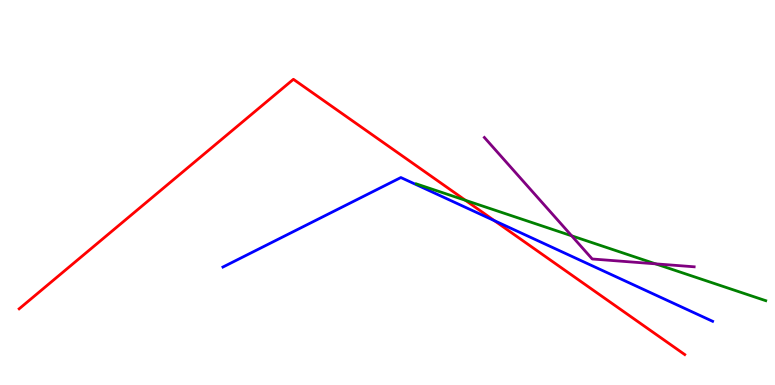[{'lines': ['blue', 'red'], 'intersections': [{'x': 6.38, 'y': 4.27}]}, {'lines': ['green', 'red'], 'intersections': [{'x': 6.01, 'y': 4.8}]}, {'lines': ['purple', 'red'], 'intersections': []}, {'lines': ['blue', 'green'], 'intersections': []}, {'lines': ['blue', 'purple'], 'intersections': []}, {'lines': ['green', 'purple'], 'intersections': [{'x': 7.38, 'y': 3.88}, {'x': 8.46, 'y': 3.15}]}]